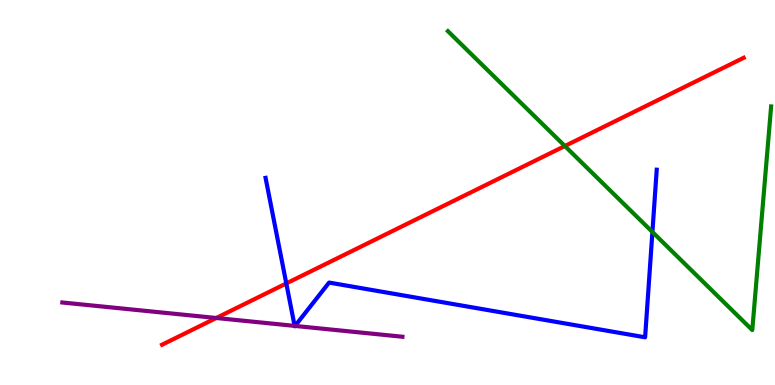[{'lines': ['blue', 'red'], 'intersections': [{'x': 3.69, 'y': 2.64}]}, {'lines': ['green', 'red'], 'intersections': [{'x': 7.29, 'y': 6.21}]}, {'lines': ['purple', 'red'], 'intersections': [{'x': 2.79, 'y': 1.74}]}, {'lines': ['blue', 'green'], 'intersections': [{'x': 8.42, 'y': 3.97}]}, {'lines': ['blue', 'purple'], 'intersections': [{'x': 3.8, 'y': 1.54}, {'x': 3.81, 'y': 1.53}]}, {'lines': ['green', 'purple'], 'intersections': []}]